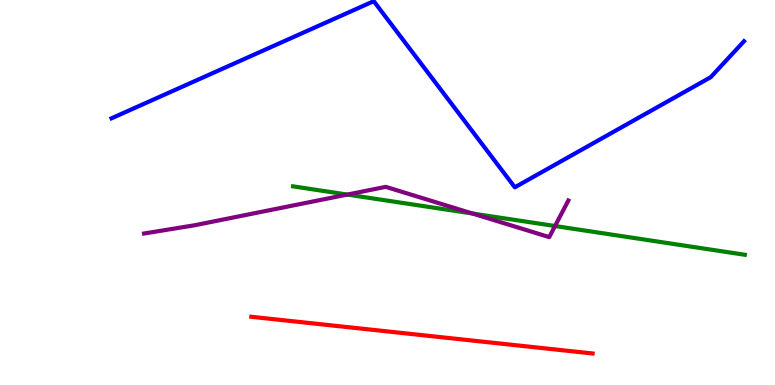[{'lines': ['blue', 'red'], 'intersections': []}, {'lines': ['green', 'red'], 'intersections': []}, {'lines': ['purple', 'red'], 'intersections': []}, {'lines': ['blue', 'green'], 'intersections': []}, {'lines': ['blue', 'purple'], 'intersections': []}, {'lines': ['green', 'purple'], 'intersections': [{'x': 4.48, 'y': 4.95}, {'x': 6.1, 'y': 4.45}, {'x': 7.16, 'y': 4.13}]}]